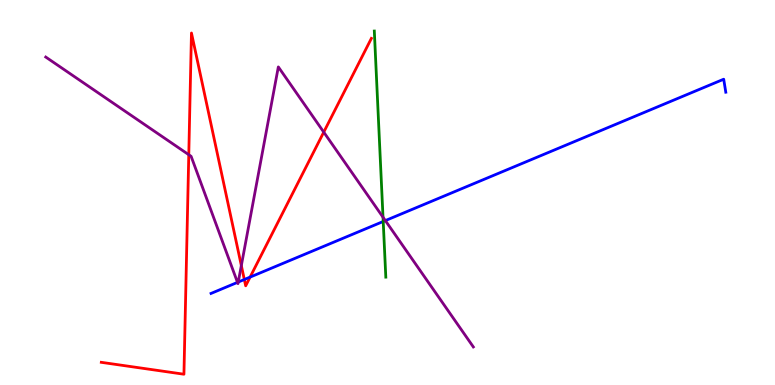[{'lines': ['blue', 'red'], 'intersections': [{'x': 3.15, 'y': 2.74}, {'x': 3.23, 'y': 2.8}]}, {'lines': ['green', 'red'], 'intersections': []}, {'lines': ['purple', 'red'], 'intersections': [{'x': 2.44, 'y': 5.98}, {'x': 3.11, 'y': 3.1}, {'x': 4.18, 'y': 6.57}]}, {'lines': ['blue', 'green'], 'intersections': [{'x': 4.94, 'y': 4.25}]}, {'lines': ['blue', 'purple'], 'intersections': [{'x': 3.06, 'y': 2.67}, {'x': 3.07, 'y': 2.67}, {'x': 4.97, 'y': 4.27}]}, {'lines': ['green', 'purple'], 'intersections': [{'x': 4.94, 'y': 4.36}]}]